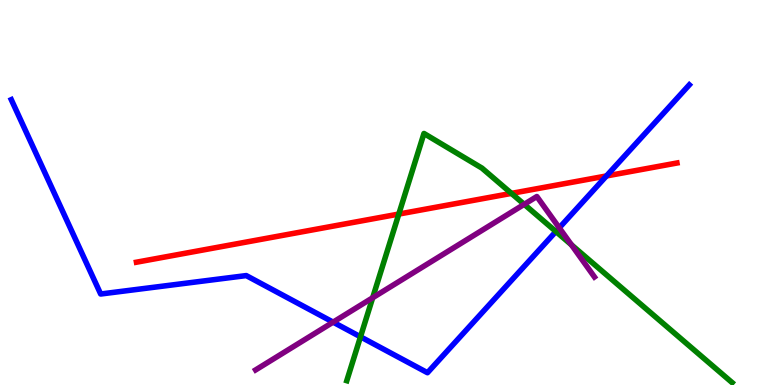[{'lines': ['blue', 'red'], 'intersections': [{'x': 7.83, 'y': 5.43}]}, {'lines': ['green', 'red'], 'intersections': [{'x': 5.15, 'y': 4.44}, {'x': 6.6, 'y': 4.98}]}, {'lines': ['purple', 'red'], 'intersections': []}, {'lines': ['blue', 'green'], 'intersections': [{'x': 4.65, 'y': 1.25}, {'x': 7.17, 'y': 3.99}]}, {'lines': ['blue', 'purple'], 'intersections': [{'x': 4.3, 'y': 1.63}, {'x': 7.22, 'y': 4.08}]}, {'lines': ['green', 'purple'], 'intersections': [{'x': 4.81, 'y': 2.27}, {'x': 6.76, 'y': 4.69}, {'x': 7.37, 'y': 3.64}]}]